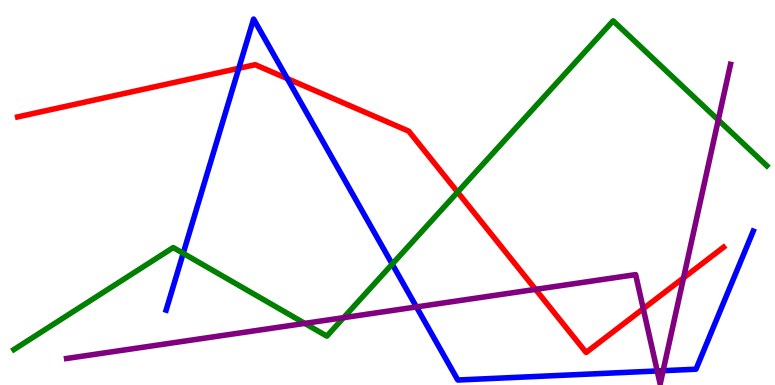[{'lines': ['blue', 'red'], 'intersections': [{'x': 3.08, 'y': 8.23}, {'x': 3.71, 'y': 7.96}]}, {'lines': ['green', 'red'], 'intersections': [{'x': 5.9, 'y': 5.01}]}, {'lines': ['purple', 'red'], 'intersections': [{'x': 6.91, 'y': 2.48}, {'x': 8.3, 'y': 1.98}, {'x': 8.82, 'y': 2.78}]}, {'lines': ['blue', 'green'], 'intersections': [{'x': 2.36, 'y': 3.42}, {'x': 5.06, 'y': 3.14}]}, {'lines': ['blue', 'purple'], 'intersections': [{'x': 5.37, 'y': 2.03}, {'x': 8.48, 'y': 0.365}, {'x': 8.56, 'y': 0.371}]}, {'lines': ['green', 'purple'], 'intersections': [{'x': 3.93, 'y': 1.6}, {'x': 4.43, 'y': 1.75}, {'x': 9.27, 'y': 6.88}]}]